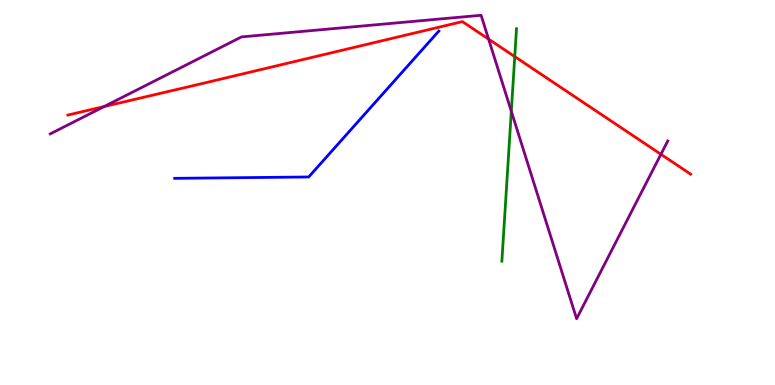[{'lines': ['blue', 'red'], 'intersections': []}, {'lines': ['green', 'red'], 'intersections': [{'x': 6.64, 'y': 8.53}]}, {'lines': ['purple', 'red'], 'intersections': [{'x': 1.34, 'y': 7.23}, {'x': 6.3, 'y': 8.98}, {'x': 8.53, 'y': 5.99}]}, {'lines': ['blue', 'green'], 'intersections': []}, {'lines': ['blue', 'purple'], 'intersections': []}, {'lines': ['green', 'purple'], 'intersections': [{'x': 6.6, 'y': 7.11}]}]